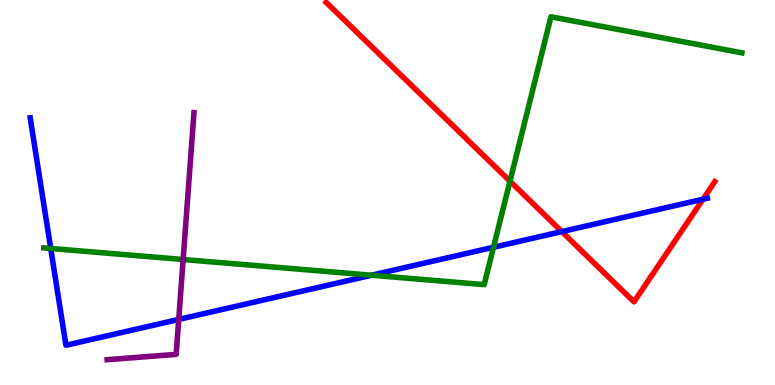[{'lines': ['blue', 'red'], 'intersections': [{'x': 7.25, 'y': 3.98}, {'x': 9.07, 'y': 4.83}]}, {'lines': ['green', 'red'], 'intersections': [{'x': 6.58, 'y': 5.29}]}, {'lines': ['purple', 'red'], 'intersections': []}, {'lines': ['blue', 'green'], 'intersections': [{'x': 0.655, 'y': 3.55}, {'x': 4.79, 'y': 2.85}, {'x': 6.37, 'y': 3.58}]}, {'lines': ['blue', 'purple'], 'intersections': [{'x': 2.31, 'y': 1.7}]}, {'lines': ['green', 'purple'], 'intersections': [{'x': 2.36, 'y': 3.26}]}]